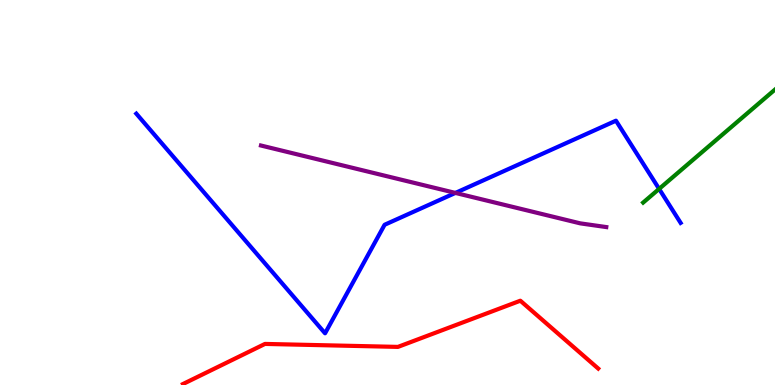[{'lines': ['blue', 'red'], 'intersections': []}, {'lines': ['green', 'red'], 'intersections': []}, {'lines': ['purple', 'red'], 'intersections': []}, {'lines': ['blue', 'green'], 'intersections': [{'x': 8.5, 'y': 5.09}]}, {'lines': ['blue', 'purple'], 'intersections': [{'x': 5.88, 'y': 4.99}]}, {'lines': ['green', 'purple'], 'intersections': []}]